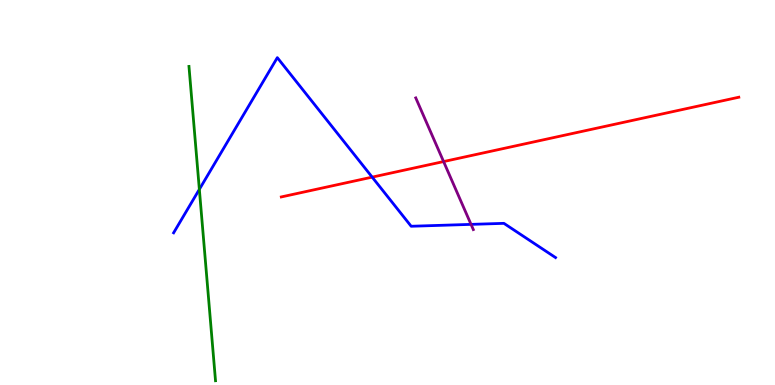[{'lines': ['blue', 'red'], 'intersections': [{'x': 4.8, 'y': 5.4}]}, {'lines': ['green', 'red'], 'intersections': []}, {'lines': ['purple', 'red'], 'intersections': [{'x': 5.72, 'y': 5.8}]}, {'lines': ['blue', 'green'], 'intersections': [{'x': 2.57, 'y': 5.08}]}, {'lines': ['blue', 'purple'], 'intersections': [{'x': 6.08, 'y': 4.17}]}, {'lines': ['green', 'purple'], 'intersections': []}]